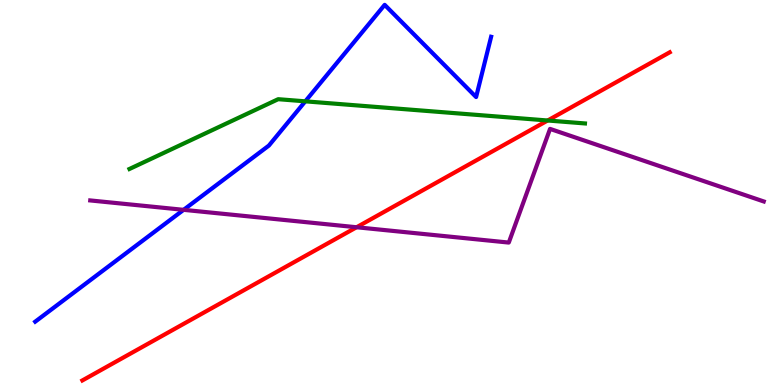[{'lines': ['blue', 'red'], 'intersections': []}, {'lines': ['green', 'red'], 'intersections': [{'x': 7.07, 'y': 6.87}]}, {'lines': ['purple', 'red'], 'intersections': [{'x': 4.6, 'y': 4.1}]}, {'lines': ['blue', 'green'], 'intersections': [{'x': 3.94, 'y': 7.37}]}, {'lines': ['blue', 'purple'], 'intersections': [{'x': 2.37, 'y': 4.55}]}, {'lines': ['green', 'purple'], 'intersections': []}]